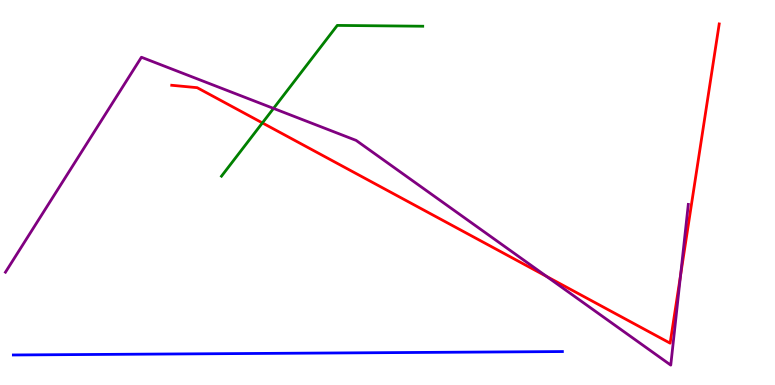[{'lines': ['blue', 'red'], 'intersections': []}, {'lines': ['green', 'red'], 'intersections': [{'x': 3.39, 'y': 6.81}]}, {'lines': ['purple', 'red'], 'intersections': [{'x': 7.05, 'y': 2.82}, {'x': 8.78, 'y': 2.86}]}, {'lines': ['blue', 'green'], 'intersections': []}, {'lines': ['blue', 'purple'], 'intersections': []}, {'lines': ['green', 'purple'], 'intersections': [{'x': 3.53, 'y': 7.18}]}]